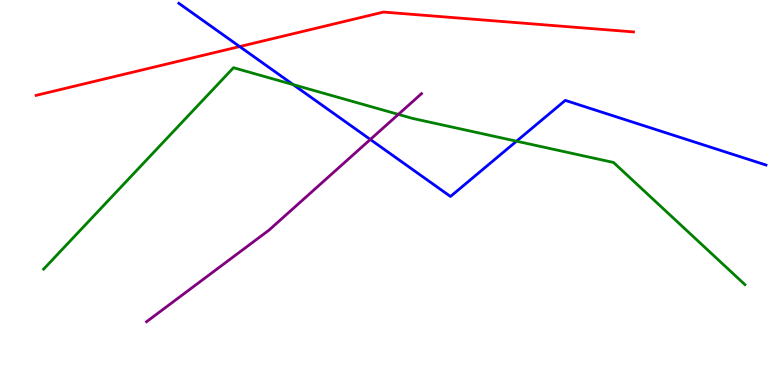[{'lines': ['blue', 'red'], 'intersections': [{'x': 3.09, 'y': 8.79}]}, {'lines': ['green', 'red'], 'intersections': []}, {'lines': ['purple', 'red'], 'intersections': []}, {'lines': ['blue', 'green'], 'intersections': [{'x': 3.78, 'y': 7.8}, {'x': 6.66, 'y': 6.33}]}, {'lines': ['blue', 'purple'], 'intersections': [{'x': 4.78, 'y': 6.38}]}, {'lines': ['green', 'purple'], 'intersections': [{'x': 5.14, 'y': 7.03}]}]